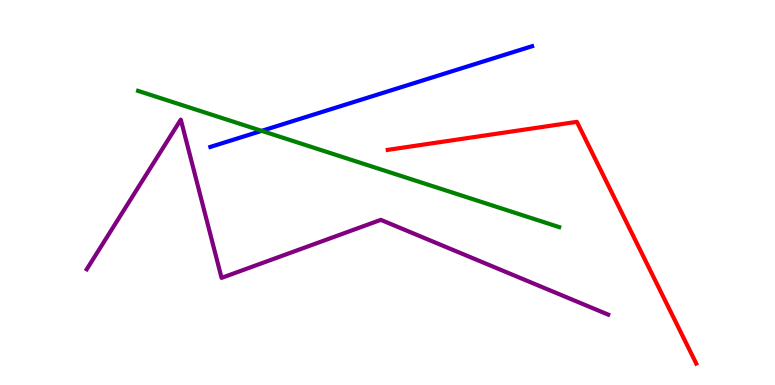[{'lines': ['blue', 'red'], 'intersections': []}, {'lines': ['green', 'red'], 'intersections': []}, {'lines': ['purple', 'red'], 'intersections': []}, {'lines': ['blue', 'green'], 'intersections': [{'x': 3.38, 'y': 6.6}]}, {'lines': ['blue', 'purple'], 'intersections': []}, {'lines': ['green', 'purple'], 'intersections': []}]